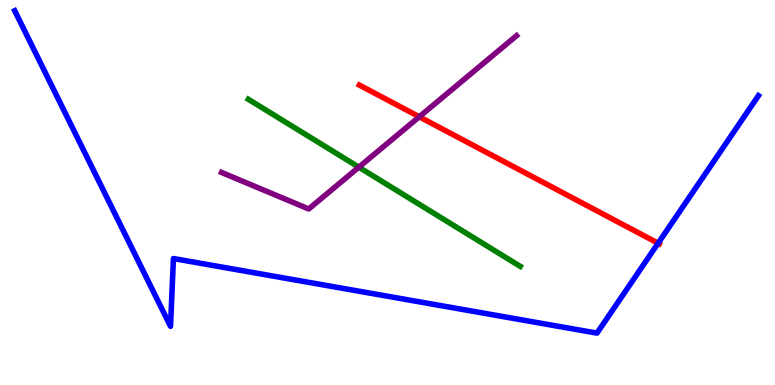[{'lines': ['blue', 'red'], 'intersections': [{'x': 8.49, 'y': 3.68}]}, {'lines': ['green', 'red'], 'intersections': []}, {'lines': ['purple', 'red'], 'intersections': [{'x': 5.41, 'y': 6.97}]}, {'lines': ['blue', 'green'], 'intersections': []}, {'lines': ['blue', 'purple'], 'intersections': []}, {'lines': ['green', 'purple'], 'intersections': [{'x': 4.63, 'y': 5.66}]}]